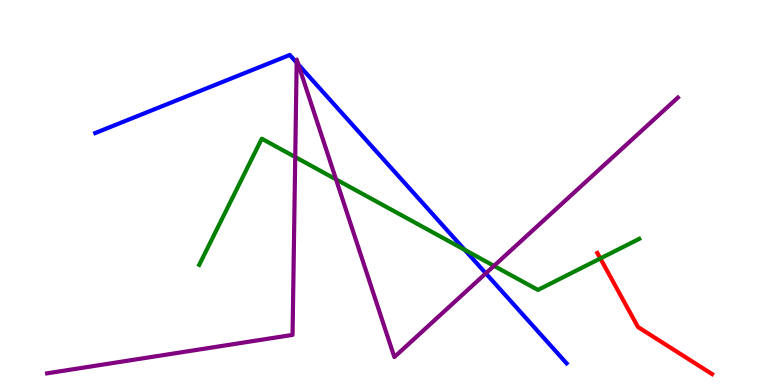[{'lines': ['blue', 'red'], 'intersections': []}, {'lines': ['green', 'red'], 'intersections': [{'x': 7.75, 'y': 3.29}]}, {'lines': ['purple', 'red'], 'intersections': []}, {'lines': ['blue', 'green'], 'intersections': [{'x': 6.0, 'y': 3.51}]}, {'lines': ['blue', 'purple'], 'intersections': [{'x': 3.83, 'y': 8.37}, {'x': 3.85, 'y': 8.32}, {'x': 6.27, 'y': 2.9}]}, {'lines': ['green', 'purple'], 'intersections': [{'x': 3.81, 'y': 5.92}, {'x': 4.34, 'y': 5.34}, {'x': 6.37, 'y': 3.09}]}]